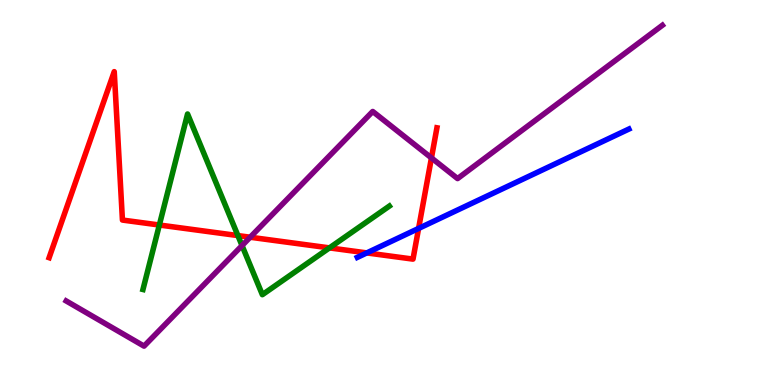[{'lines': ['blue', 'red'], 'intersections': [{'x': 4.73, 'y': 3.43}, {'x': 5.4, 'y': 4.07}]}, {'lines': ['green', 'red'], 'intersections': [{'x': 2.06, 'y': 4.16}, {'x': 3.07, 'y': 3.88}, {'x': 4.25, 'y': 3.56}]}, {'lines': ['purple', 'red'], 'intersections': [{'x': 3.23, 'y': 3.84}, {'x': 5.57, 'y': 5.9}]}, {'lines': ['blue', 'green'], 'intersections': []}, {'lines': ['blue', 'purple'], 'intersections': []}, {'lines': ['green', 'purple'], 'intersections': [{'x': 3.12, 'y': 3.62}]}]